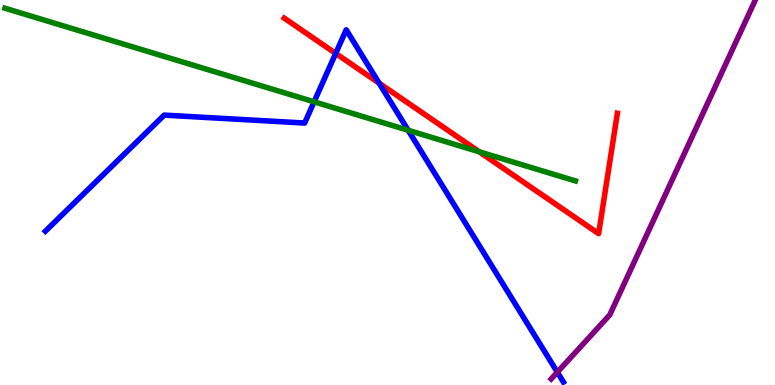[{'lines': ['blue', 'red'], 'intersections': [{'x': 4.33, 'y': 8.61}, {'x': 4.89, 'y': 7.84}]}, {'lines': ['green', 'red'], 'intersections': [{'x': 6.18, 'y': 6.06}]}, {'lines': ['purple', 'red'], 'intersections': []}, {'lines': ['blue', 'green'], 'intersections': [{'x': 4.05, 'y': 7.36}, {'x': 5.27, 'y': 6.62}]}, {'lines': ['blue', 'purple'], 'intersections': [{'x': 7.19, 'y': 0.333}]}, {'lines': ['green', 'purple'], 'intersections': []}]